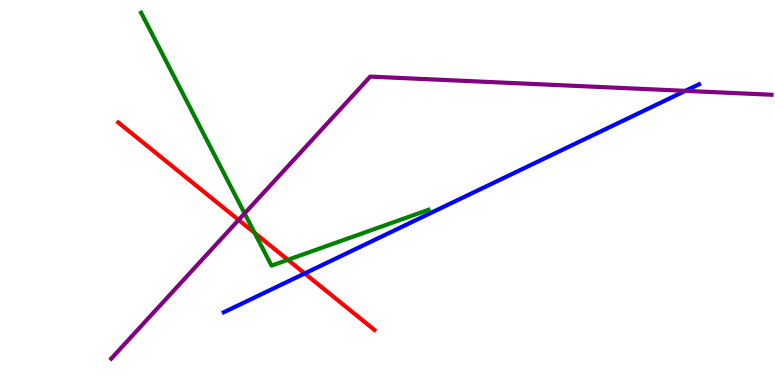[{'lines': ['blue', 'red'], 'intersections': [{'x': 3.93, 'y': 2.9}]}, {'lines': ['green', 'red'], 'intersections': [{'x': 3.29, 'y': 3.95}, {'x': 3.71, 'y': 3.25}]}, {'lines': ['purple', 'red'], 'intersections': [{'x': 3.08, 'y': 4.29}]}, {'lines': ['blue', 'green'], 'intersections': []}, {'lines': ['blue', 'purple'], 'intersections': [{'x': 8.84, 'y': 7.64}]}, {'lines': ['green', 'purple'], 'intersections': [{'x': 3.16, 'y': 4.46}]}]